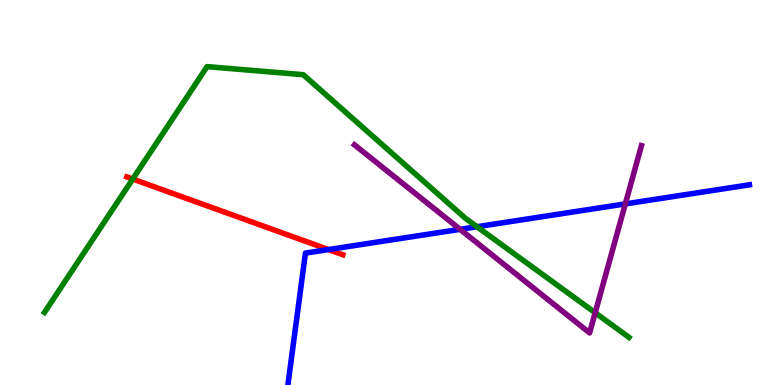[{'lines': ['blue', 'red'], 'intersections': [{'x': 4.24, 'y': 3.52}]}, {'lines': ['green', 'red'], 'intersections': [{'x': 1.71, 'y': 5.35}]}, {'lines': ['purple', 'red'], 'intersections': []}, {'lines': ['blue', 'green'], 'intersections': [{'x': 6.15, 'y': 4.11}]}, {'lines': ['blue', 'purple'], 'intersections': [{'x': 5.94, 'y': 4.04}, {'x': 8.07, 'y': 4.7}]}, {'lines': ['green', 'purple'], 'intersections': [{'x': 7.68, 'y': 1.88}]}]